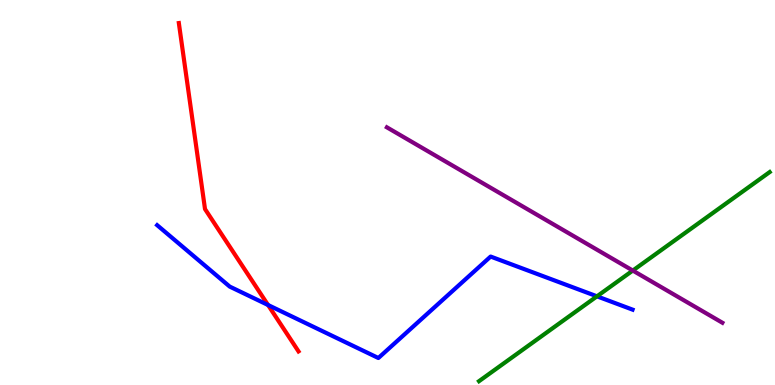[{'lines': ['blue', 'red'], 'intersections': [{'x': 3.46, 'y': 2.08}]}, {'lines': ['green', 'red'], 'intersections': []}, {'lines': ['purple', 'red'], 'intersections': []}, {'lines': ['blue', 'green'], 'intersections': [{'x': 7.7, 'y': 2.3}]}, {'lines': ['blue', 'purple'], 'intersections': []}, {'lines': ['green', 'purple'], 'intersections': [{'x': 8.17, 'y': 2.97}]}]